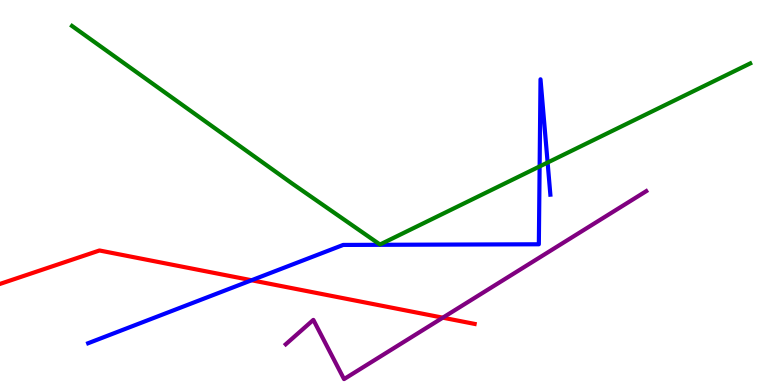[{'lines': ['blue', 'red'], 'intersections': [{'x': 3.25, 'y': 2.72}]}, {'lines': ['green', 'red'], 'intersections': []}, {'lines': ['purple', 'red'], 'intersections': [{'x': 5.71, 'y': 1.75}]}, {'lines': ['blue', 'green'], 'intersections': [{'x': 6.96, 'y': 5.68}, {'x': 7.07, 'y': 5.78}]}, {'lines': ['blue', 'purple'], 'intersections': []}, {'lines': ['green', 'purple'], 'intersections': []}]